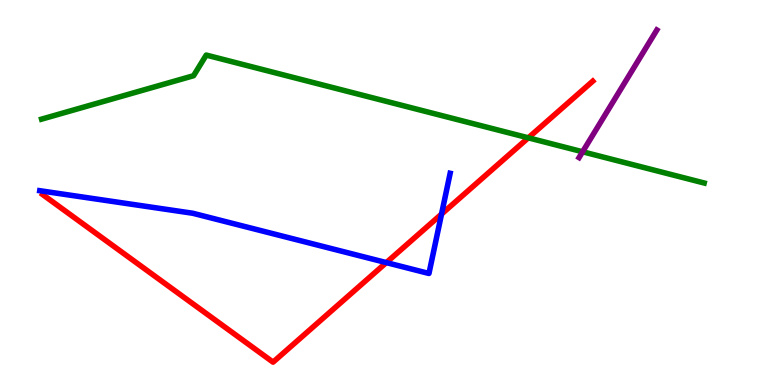[{'lines': ['blue', 'red'], 'intersections': [{'x': 4.98, 'y': 3.18}, {'x': 5.7, 'y': 4.44}]}, {'lines': ['green', 'red'], 'intersections': [{'x': 6.82, 'y': 6.42}]}, {'lines': ['purple', 'red'], 'intersections': []}, {'lines': ['blue', 'green'], 'intersections': []}, {'lines': ['blue', 'purple'], 'intersections': []}, {'lines': ['green', 'purple'], 'intersections': [{'x': 7.52, 'y': 6.06}]}]